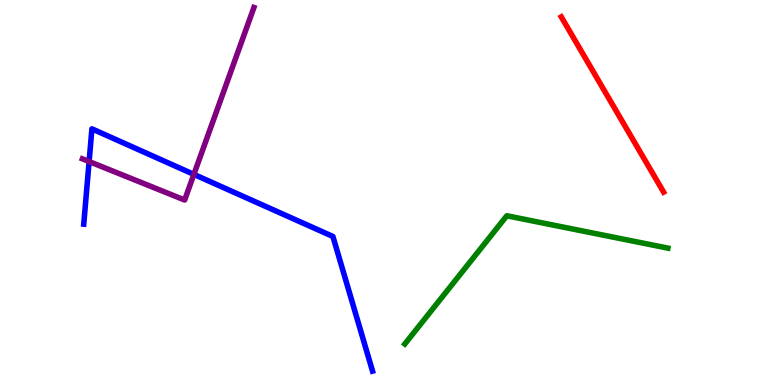[{'lines': ['blue', 'red'], 'intersections': []}, {'lines': ['green', 'red'], 'intersections': []}, {'lines': ['purple', 'red'], 'intersections': []}, {'lines': ['blue', 'green'], 'intersections': []}, {'lines': ['blue', 'purple'], 'intersections': [{'x': 1.15, 'y': 5.8}, {'x': 2.5, 'y': 5.47}]}, {'lines': ['green', 'purple'], 'intersections': []}]